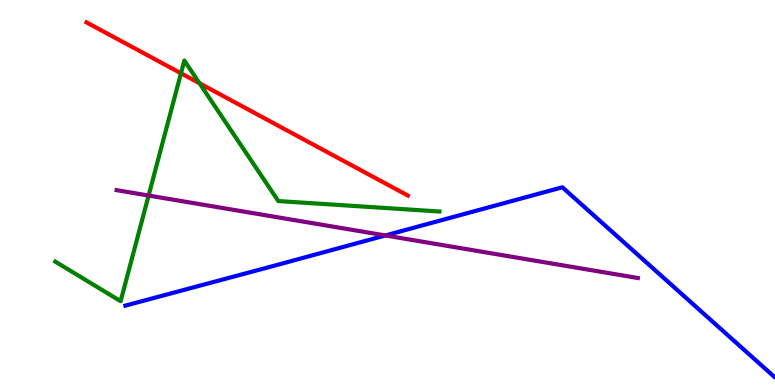[{'lines': ['blue', 'red'], 'intersections': []}, {'lines': ['green', 'red'], 'intersections': [{'x': 2.34, 'y': 8.1}, {'x': 2.57, 'y': 7.84}]}, {'lines': ['purple', 'red'], 'intersections': []}, {'lines': ['blue', 'green'], 'intersections': []}, {'lines': ['blue', 'purple'], 'intersections': [{'x': 4.97, 'y': 3.88}]}, {'lines': ['green', 'purple'], 'intersections': [{'x': 1.92, 'y': 4.92}]}]